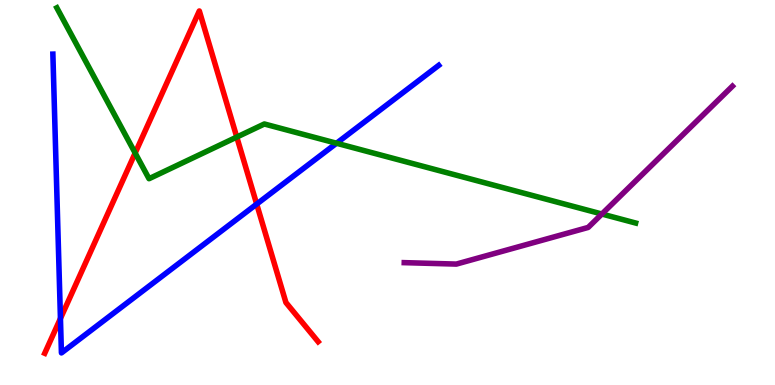[{'lines': ['blue', 'red'], 'intersections': [{'x': 0.78, 'y': 1.73}, {'x': 3.31, 'y': 4.7}]}, {'lines': ['green', 'red'], 'intersections': [{'x': 1.74, 'y': 6.03}, {'x': 3.06, 'y': 6.44}]}, {'lines': ['purple', 'red'], 'intersections': []}, {'lines': ['blue', 'green'], 'intersections': [{'x': 4.34, 'y': 6.28}]}, {'lines': ['blue', 'purple'], 'intersections': []}, {'lines': ['green', 'purple'], 'intersections': [{'x': 7.77, 'y': 4.44}]}]